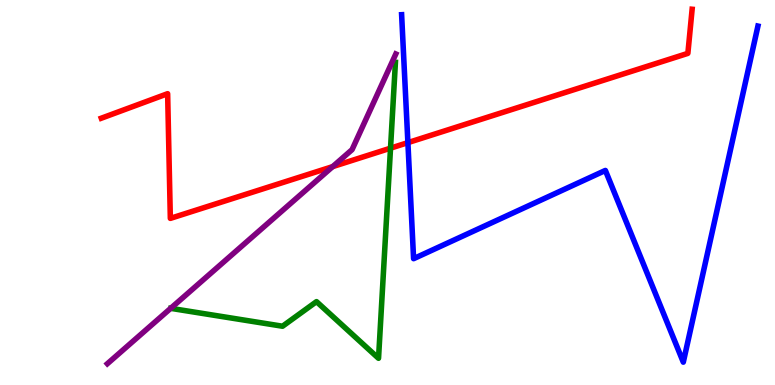[{'lines': ['blue', 'red'], 'intersections': [{'x': 5.26, 'y': 6.3}]}, {'lines': ['green', 'red'], 'intersections': [{'x': 5.04, 'y': 6.15}]}, {'lines': ['purple', 'red'], 'intersections': [{'x': 4.29, 'y': 5.67}]}, {'lines': ['blue', 'green'], 'intersections': []}, {'lines': ['blue', 'purple'], 'intersections': []}, {'lines': ['green', 'purple'], 'intersections': []}]